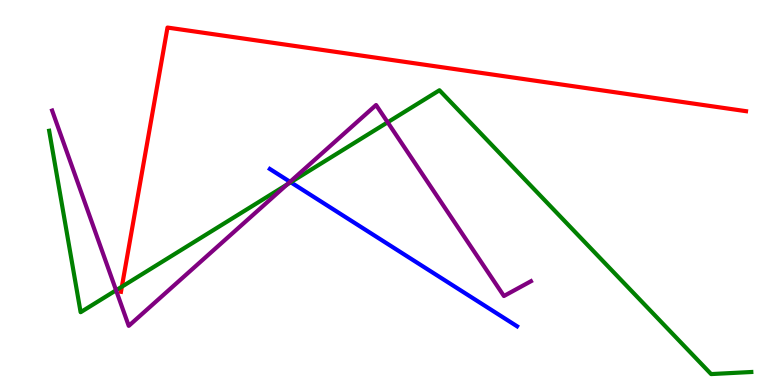[{'lines': ['blue', 'red'], 'intersections': []}, {'lines': ['green', 'red'], 'intersections': [{'x': 1.57, 'y': 2.55}]}, {'lines': ['purple', 'red'], 'intersections': []}, {'lines': ['blue', 'green'], 'intersections': [{'x': 3.75, 'y': 5.27}]}, {'lines': ['blue', 'purple'], 'intersections': [{'x': 3.74, 'y': 5.28}]}, {'lines': ['green', 'purple'], 'intersections': [{'x': 1.5, 'y': 2.46}, {'x': 3.7, 'y': 5.21}, {'x': 5.0, 'y': 6.82}]}]